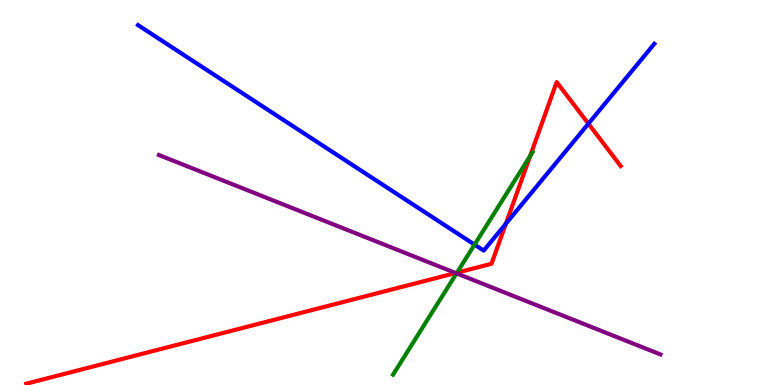[{'lines': ['blue', 'red'], 'intersections': [{'x': 6.53, 'y': 4.19}, {'x': 7.59, 'y': 6.79}]}, {'lines': ['green', 'red'], 'intersections': [{'x': 5.9, 'y': 2.92}, {'x': 6.84, 'y': 5.95}]}, {'lines': ['purple', 'red'], 'intersections': [{'x': 5.88, 'y': 2.91}]}, {'lines': ['blue', 'green'], 'intersections': [{'x': 6.12, 'y': 3.65}]}, {'lines': ['blue', 'purple'], 'intersections': []}, {'lines': ['green', 'purple'], 'intersections': [{'x': 5.89, 'y': 2.9}]}]